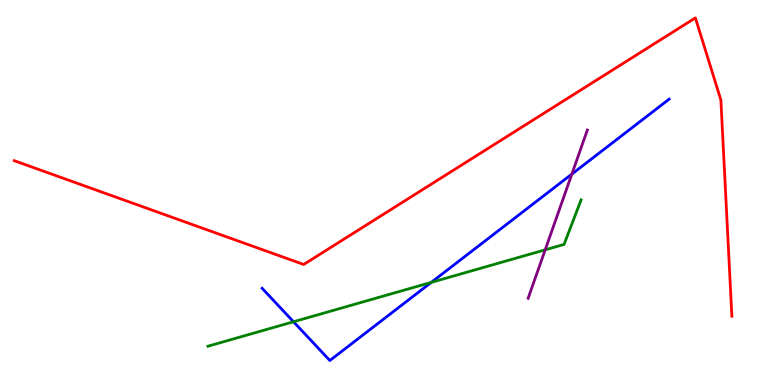[{'lines': ['blue', 'red'], 'intersections': []}, {'lines': ['green', 'red'], 'intersections': []}, {'lines': ['purple', 'red'], 'intersections': []}, {'lines': ['blue', 'green'], 'intersections': [{'x': 3.79, 'y': 1.64}, {'x': 5.56, 'y': 2.67}]}, {'lines': ['blue', 'purple'], 'intersections': [{'x': 7.38, 'y': 5.48}]}, {'lines': ['green', 'purple'], 'intersections': [{'x': 7.03, 'y': 3.51}]}]